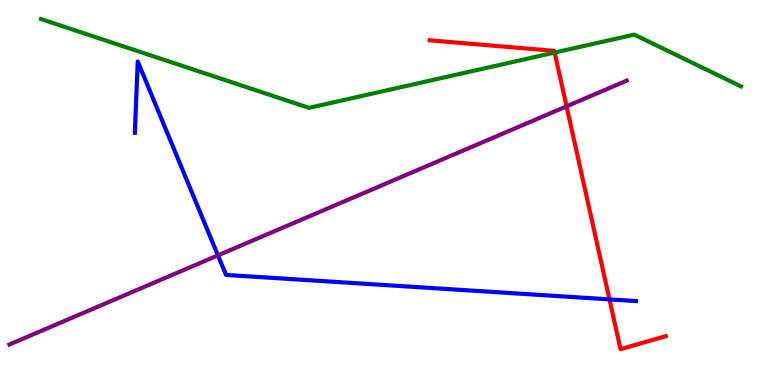[{'lines': ['blue', 'red'], 'intersections': [{'x': 7.86, 'y': 2.22}]}, {'lines': ['green', 'red'], 'intersections': [{'x': 7.16, 'y': 8.63}]}, {'lines': ['purple', 'red'], 'intersections': [{'x': 7.31, 'y': 7.24}]}, {'lines': ['blue', 'green'], 'intersections': []}, {'lines': ['blue', 'purple'], 'intersections': [{'x': 2.81, 'y': 3.37}]}, {'lines': ['green', 'purple'], 'intersections': []}]